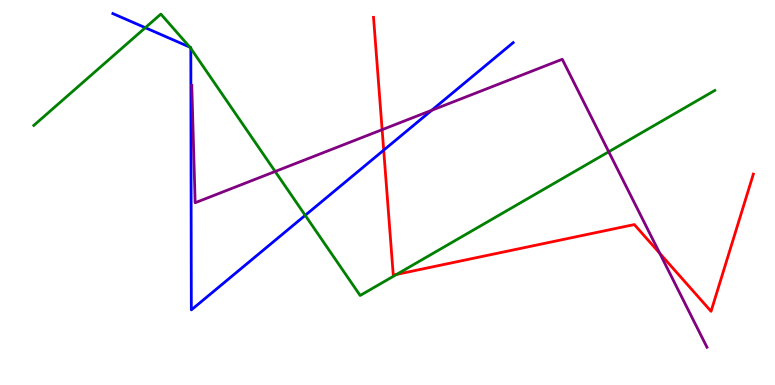[{'lines': ['blue', 'red'], 'intersections': [{'x': 4.95, 'y': 6.1}]}, {'lines': ['green', 'red'], 'intersections': [{'x': 5.12, 'y': 2.87}]}, {'lines': ['purple', 'red'], 'intersections': [{'x': 4.93, 'y': 6.63}, {'x': 8.51, 'y': 3.42}]}, {'lines': ['blue', 'green'], 'intersections': [{'x': 1.87, 'y': 9.28}, {'x': 2.45, 'y': 8.78}, {'x': 2.46, 'y': 8.74}, {'x': 3.94, 'y': 4.41}]}, {'lines': ['blue', 'purple'], 'intersections': [{'x': 5.57, 'y': 7.14}]}, {'lines': ['green', 'purple'], 'intersections': [{'x': 3.55, 'y': 5.55}, {'x': 7.85, 'y': 6.06}]}]